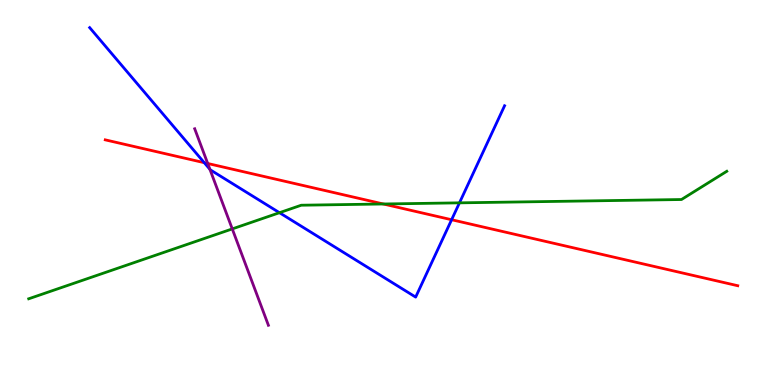[{'lines': ['blue', 'red'], 'intersections': [{'x': 2.64, 'y': 5.77}, {'x': 5.83, 'y': 4.29}]}, {'lines': ['green', 'red'], 'intersections': [{'x': 4.95, 'y': 4.7}]}, {'lines': ['purple', 'red'], 'intersections': [{'x': 2.68, 'y': 5.75}]}, {'lines': ['blue', 'green'], 'intersections': [{'x': 3.61, 'y': 4.48}, {'x': 5.93, 'y': 4.73}]}, {'lines': ['blue', 'purple'], 'intersections': [{'x': 2.71, 'y': 5.6}]}, {'lines': ['green', 'purple'], 'intersections': [{'x': 3.0, 'y': 4.05}]}]